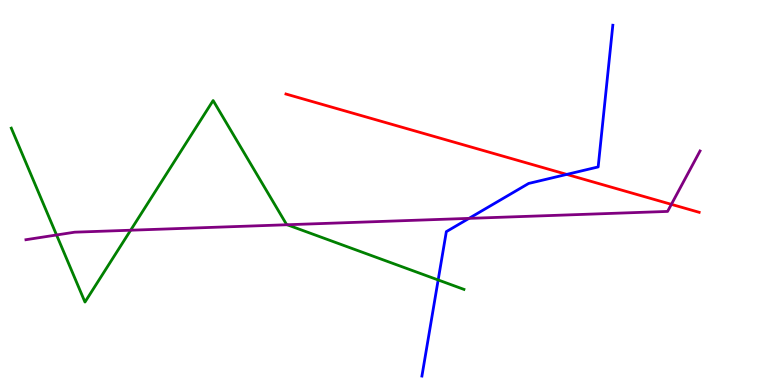[{'lines': ['blue', 'red'], 'intersections': [{'x': 7.31, 'y': 5.47}]}, {'lines': ['green', 'red'], 'intersections': []}, {'lines': ['purple', 'red'], 'intersections': [{'x': 8.66, 'y': 4.69}]}, {'lines': ['blue', 'green'], 'intersections': [{'x': 5.65, 'y': 2.73}]}, {'lines': ['blue', 'purple'], 'intersections': [{'x': 6.05, 'y': 4.33}]}, {'lines': ['green', 'purple'], 'intersections': [{'x': 0.73, 'y': 3.9}, {'x': 1.69, 'y': 4.02}, {'x': 3.71, 'y': 4.16}]}]